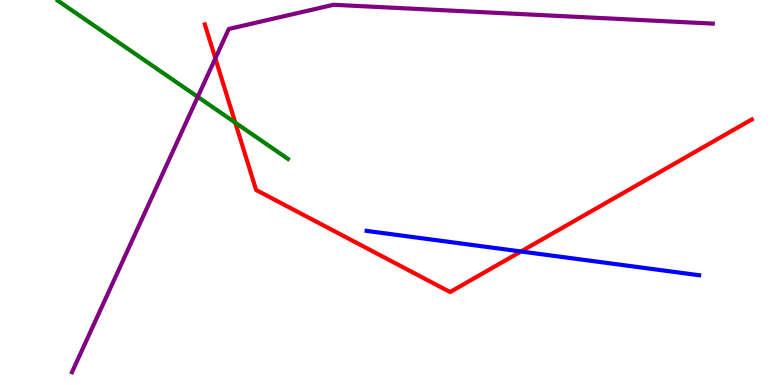[{'lines': ['blue', 'red'], 'intersections': [{'x': 6.72, 'y': 3.47}]}, {'lines': ['green', 'red'], 'intersections': [{'x': 3.04, 'y': 6.81}]}, {'lines': ['purple', 'red'], 'intersections': [{'x': 2.78, 'y': 8.48}]}, {'lines': ['blue', 'green'], 'intersections': []}, {'lines': ['blue', 'purple'], 'intersections': []}, {'lines': ['green', 'purple'], 'intersections': [{'x': 2.55, 'y': 7.48}]}]